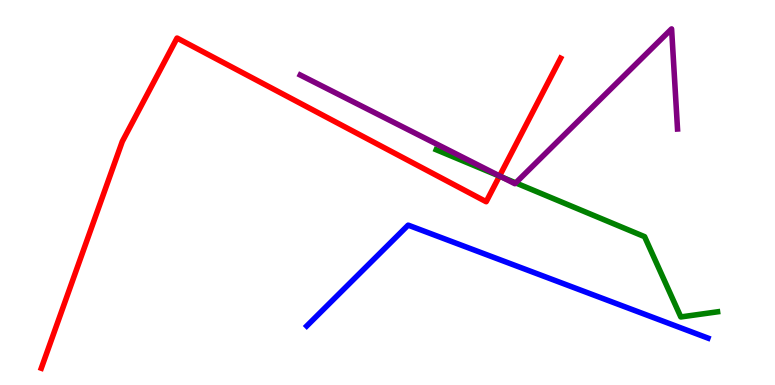[{'lines': ['blue', 'red'], 'intersections': []}, {'lines': ['green', 'red'], 'intersections': [{'x': 6.44, 'y': 5.43}]}, {'lines': ['purple', 'red'], 'intersections': [{'x': 6.45, 'y': 5.43}]}, {'lines': ['blue', 'green'], 'intersections': []}, {'lines': ['blue', 'purple'], 'intersections': []}, {'lines': ['green', 'purple'], 'intersections': [{'x': 6.48, 'y': 5.4}, {'x': 6.65, 'y': 5.25}]}]